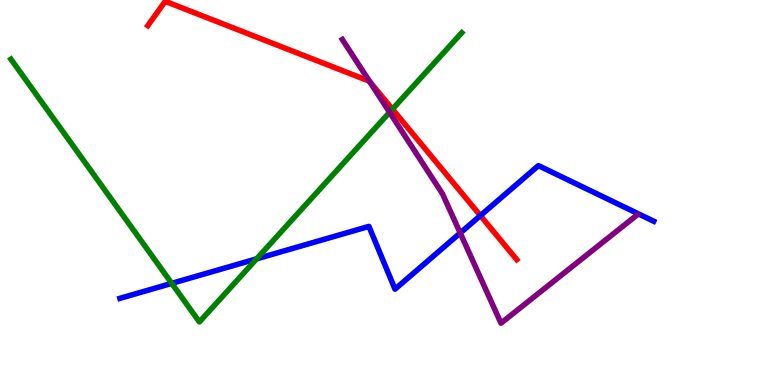[{'lines': ['blue', 'red'], 'intersections': [{'x': 6.2, 'y': 4.4}]}, {'lines': ['green', 'red'], 'intersections': [{'x': 5.06, 'y': 7.16}]}, {'lines': ['purple', 'red'], 'intersections': [{'x': 4.77, 'y': 7.88}]}, {'lines': ['blue', 'green'], 'intersections': [{'x': 2.22, 'y': 2.64}, {'x': 3.31, 'y': 3.28}]}, {'lines': ['blue', 'purple'], 'intersections': [{'x': 5.94, 'y': 3.95}]}, {'lines': ['green', 'purple'], 'intersections': [{'x': 5.03, 'y': 7.08}]}]